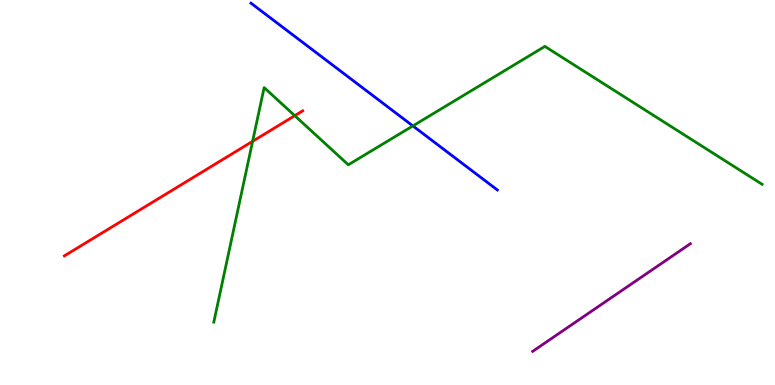[{'lines': ['blue', 'red'], 'intersections': []}, {'lines': ['green', 'red'], 'intersections': [{'x': 3.26, 'y': 6.33}, {'x': 3.8, 'y': 7.0}]}, {'lines': ['purple', 'red'], 'intersections': []}, {'lines': ['blue', 'green'], 'intersections': [{'x': 5.33, 'y': 6.73}]}, {'lines': ['blue', 'purple'], 'intersections': []}, {'lines': ['green', 'purple'], 'intersections': []}]